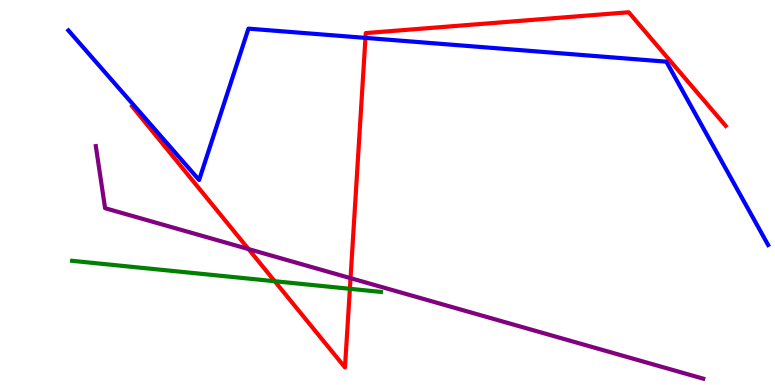[{'lines': ['blue', 'red'], 'intersections': [{'x': 4.72, 'y': 9.02}]}, {'lines': ['green', 'red'], 'intersections': [{'x': 3.54, 'y': 2.7}, {'x': 4.51, 'y': 2.5}]}, {'lines': ['purple', 'red'], 'intersections': [{'x': 3.21, 'y': 3.53}, {'x': 4.52, 'y': 2.78}]}, {'lines': ['blue', 'green'], 'intersections': []}, {'lines': ['blue', 'purple'], 'intersections': []}, {'lines': ['green', 'purple'], 'intersections': []}]